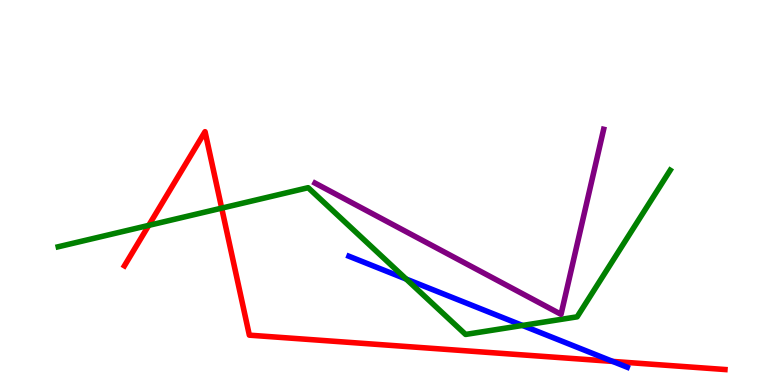[{'lines': ['blue', 'red'], 'intersections': [{'x': 7.91, 'y': 0.613}]}, {'lines': ['green', 'red'], 'intersections': [{'x': 1.92, 'y': 4.15}, {'x': 2.86, 'y': 4.59}]}, {'lines': ['purple', 'red'], 'intersections': []}, {'lines': ['blue', 'green'], 'intersections': [{'x': 5.24, 'y': 2.75}, {'x': 6.74, 'y': 1.55}]}, {'lines': ['blue', 'purple'], 'intersections': []}, {'lines': ['green', 'purple'], 'intersections': []}]